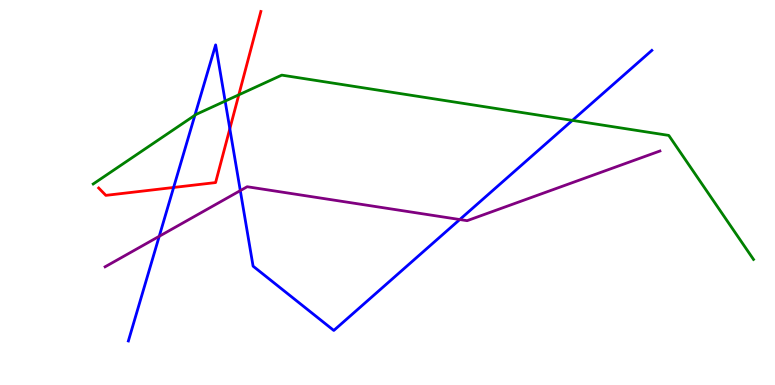[{'lines': ['blue', 'red'], 'intersections': [{'x': 2.24, 'y': 5.13}, {'x': 2.97, 'y': 6.66}]}, {'lines': ['green', 'red'], 'intersections': [{'x': 3.08, 'y': 7.54}]}, {'lines': ['purple', 'red'], 'intersections': []}, {'lines': ['blue', 'green'], 'intersections': [{'x': 2.51, 'y': 7.01}, {'x': 2.91, 'y': 7.37}, {'x': 7.39, 'y': 6.87}]}, {'lines': ['blue', 'purple'], 'intersections': [{'x': 2.05, 'y': 3.86}, {'x': 3.1, 'y': 5.05}, {'x': 5.93, 'y': 4.3}]}, {'lines': ['green', 'purple'], 'intersections': []}]